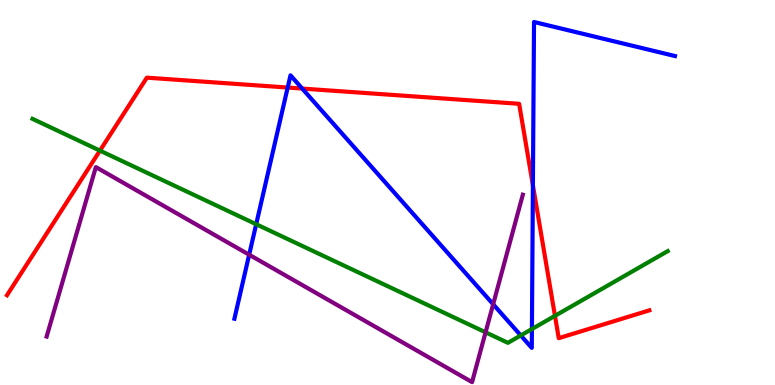[{'lines': ['blue', 'red'], 'intersections': [{'x': 3.71, 'y': 7.73}, {'x': 3.9, 'y': 7.7}, {'x': 6.88, 'y': 5.19}]}, {'lines': ['green', 'red'], 'intersections': [{'x': 1.29, 'y': 6.09}, {'x': 7.16, 'y': 1.8}]}, {'lines': ['purple', 'red'], 'intersections': []}, {'lines': ['blue', 'green'], 'intersections': [{'x': 3.31, 'y': 4.18}, {'x': 6.72, 'y': 1.29}, {'x': 6.86, 'y': 1.45}]}, {'lines': ['blue', 'purple'], 'intersections': [{'x': 3.21, 'y': 3.38}, {'x': 6.36, 'y': 2.1}]}, {'lines': ['green', 'purple'], 'intersections': [{'x': 6.27, 'y': 1.37}]}]